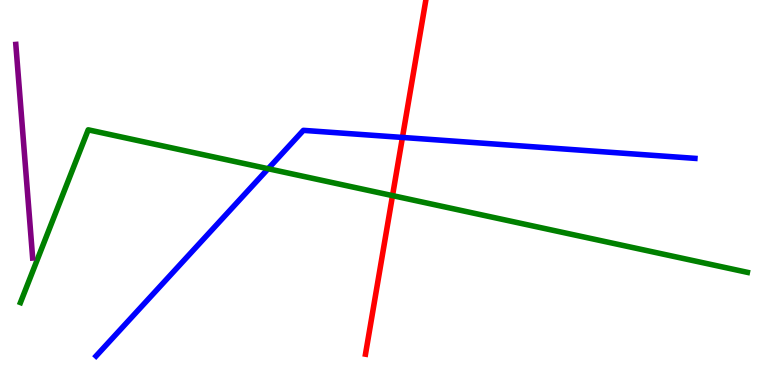[{'lines': ['blue', 'red'], 'intersections': [{'x': 5.19, 'y': 6.43}]}, {'lines': ['green', 'red'], 'intersections': [{'x': 5.06, 'y': 4.92}]}, {'lines': ['purple', 'red'], 'intersections': []}, {'lines': ['blue', 'green'], 'intersections': [{'x': 3.46, 'y': 5.62}]}, {'lines': ['blue', 'purple'], 'intersections': []}, {'lines': ['green', 'purple'], 'intersections': []}]